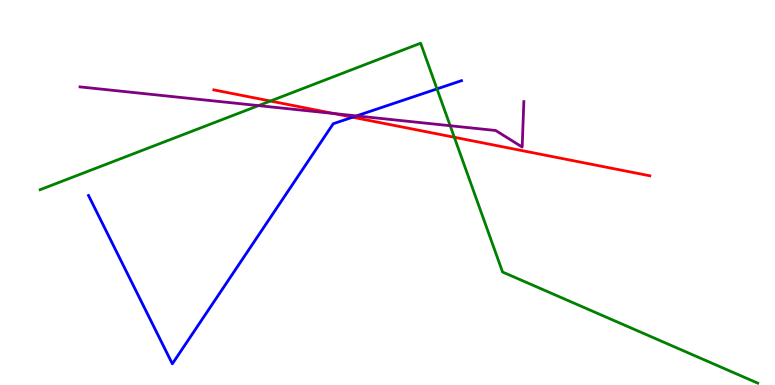[{'lines': ['blue', 'red'], 'intersections': [{'x': 4.55, 'y': 6.96}]}, {'lines': ['green', 'red'], 'intersections': [{'x': 3.49, 'y': 7.38}, {'x': 5.86, 'y': 6.43}]}, {'lines': ['purple', 'red'], 'intersections': [{'x': 4.31, 'y': 7.05}]}, {'lines': ['blue', 'green'], 'intersections': [{'x': 5.64, 'y': 7.69}]}, {'lines': ['blue', 'purple'], 'intersections': [{'x': 4.6, 'y': 6.99}]}, {'lines': ['green', 'purple'], 'intersections': [{'x': 3.34, 'y': 7.26}, {'x': 5.81, 'y': 6.73}]}]